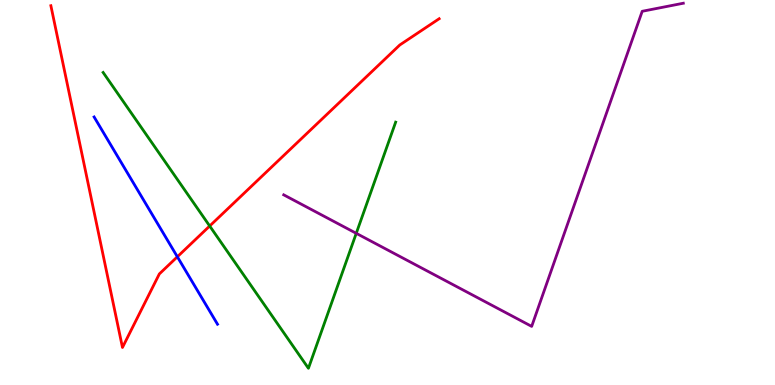[{'lines': ['blue', 'red'], 'intersections': [{'x': 2.29, 'y': 3.33}]}, {'lines': ['green', 'red'], 'intersections': [{'x': 2.71, 'y': 4.13}]}, {'lines': ['purple', 'red'], 'intersections': []}, {'lines': ['blue', 'green'], 'intersections': []}, {'lines': ['blue', 'purple'], 'intersections': []}, {'lines': ['green', 'purple'], 'intersections': [{'x': 4.6, 'y': 3.94}]}]